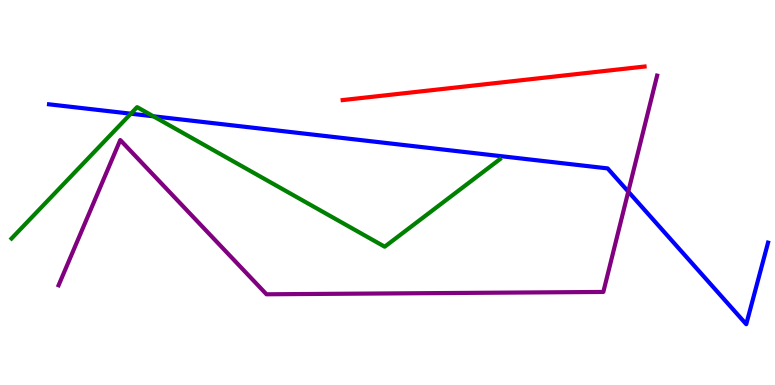[{'lines': ['blue', 'red'], 'intersections': []}, {'lines': ['green', 'red'], 'intersections': []}, {'lines': ['purple', 'red'], 'intersections': []}, {'lines': ['blue', 'green'], 'intersections': [{'x': 1.69, 'y': 7.05}, {'x': 1.98, 'y': 6.98}]}, {'lines': ['blue', 'purple'], 'intersections': [{'x': 8.11, 'y': 5.02}]}, {'lines': ['green', 'purple'], 'intersections': []}]